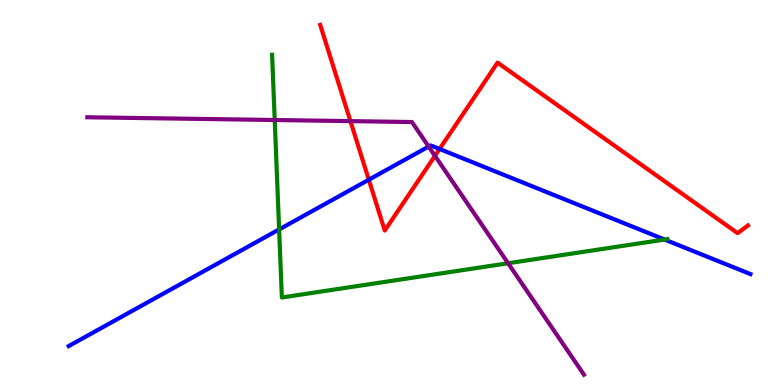[{'lines': ['blue', 'red'], 'intersections': [{'x': 4.76, 'y': 5.33}, {'x': 5.67, 'y': 6.13}]}, {'lines': ['green', 'red'], 'intersections': []}, {'lines': ['purple', 'red'], 'intersections': [{'x': 4.52, 'y': 6.85}, {'x': 5.61, 'y': 5.95}]}, {'lines': ['blue', 'green'], 'intersections': [{'x': 3.6, 'y': 4.04}, {'x': 8.58, 'y': 3.78}]}, {'lines': ['blue', 'purple'], 'intersections': [{'x': 5.53, 'y': 6.19}]}, {'lines': ['green', 'purple'], 'intersections': [{'x': 3.54, 'y': 6.88}, {'x': 6.56, 'y': 3.16}]}]